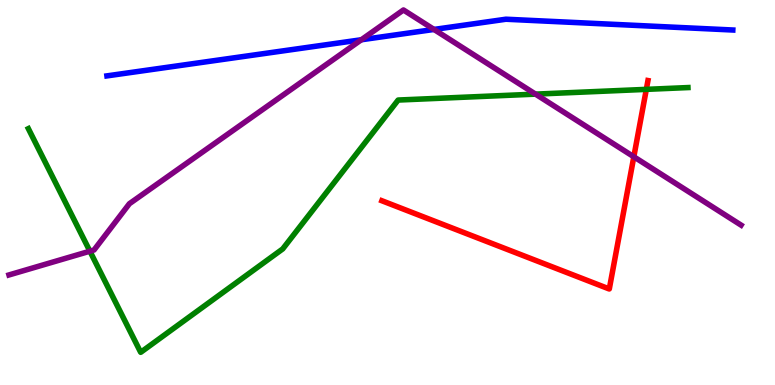[{'lines': ['blue', 'red'], 'intersections': []}, {'lines': ['green', 'red'], 'intersections': [{'x': 8.34, 'y': 7.68}]}, {'lines': ['purple', 'red'], 'intersections': [{'x': 8.18, 'y': 5.93}]}, {'lines': ['blue', 'green'], 'intersections': []}, {'lines': ['blue', 'purple'], 'intersections': [{'x': 4.66, 'y': 8.97}, {'x': 5.6, 'y': 9.24}]}, {'lines': ['green', 'purple'], 'intersections': [{'x': 1.16, 'y': 3.48}, {'x': 6.91, 'y': 7.55}]}]